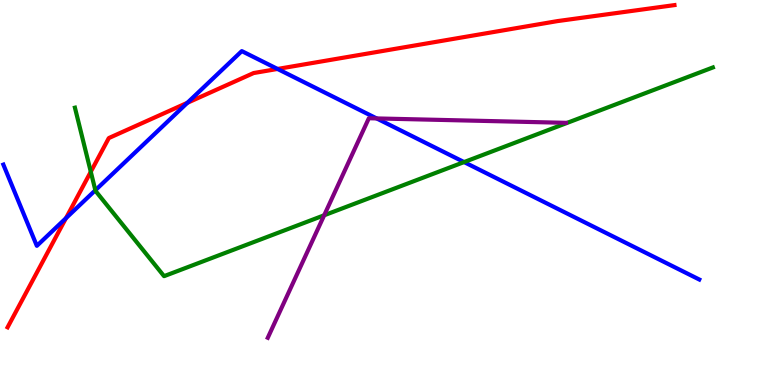[{'lines': ['blue', 'red'], 'intersections': [{'x': 0.851, 'y': 4.33}, {'x': 2.42, 'y': 7.33}, {'x': 3.58, 'y': 8.21}]}, {'lines': ['green', 'red'], 'intersections': [{'x': 1.17, 'y': 5.54}]}, {'lines': ['purple', 'red'], 'intersections': []}, {'lines': ['blue', 'green'], 'intersections': [{'x': 1.23, 'y': 5.06}, {'x': 5.99, 'y': 5.79}]}, {'lines': ['blue', 'purple'], 'intersections': [{'x': 4.86, 'y': 6.92}]}, {'lines': ['green', 'purple'], 'intersections': [{'x': 4.18, 'y': 4.41}]}]